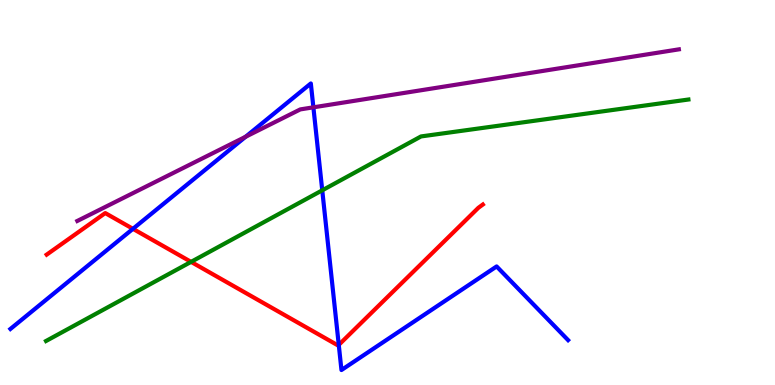[{'lines': ['blue', 'red'], 'intersections': [{'x': 1.72, 'y': 4.06}, {'x': 4.37, 'y': 1.04}]}, {'lines': ['green', 'red'], 'intersections': [{'x': 2.47, 'y': 3.2}]}, {'lines': ['purple', 'red'], 'intersections': []}, {'lines': ['blue', 'green'], 'intersections': [{'x': 4.16, 'y': 5.06}]}, {'lines': ['blue', 'purple'], 'intersections': [{'x': 3.17, 'y': 6.45}, {'x': 4.04, 'y': 7.21}]}, {'lines': ['green', 'purple'], 'intersections': []}]